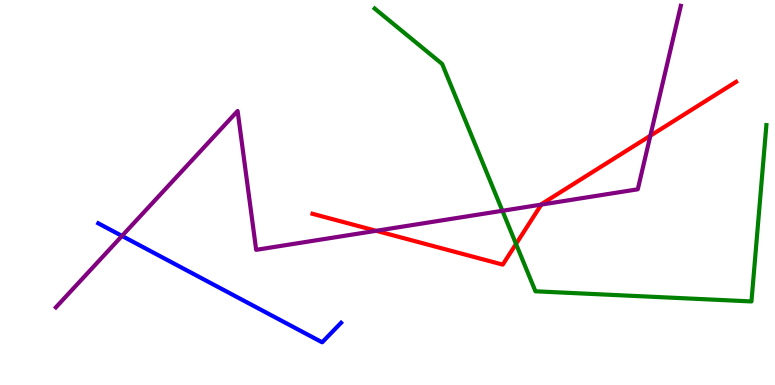[{'lines': ['blue', 'red'], 'intersections': []}, {'lines': ['green', 'red'], 'intersections': [{'x': 6.66, 'y': 3.66}]}, {'lines': ['purple', 'red'], 'intersections': [{'x': 4.85, 'y': 4.01}, {'x': 6.98, 'y': 4.69}, {'x': 8.39, 'y': 6.47}]}, {'lines': ['blue', 'green'], 'intersections': []}, {'lines': ['blue', 'purple'], 'intersections': [{'x': 1.57, 'y': 3.87}]}, {'lines': ['green', 'purple'], 'intersections': [{'x': 6.48, 'y': 4.53}]}]